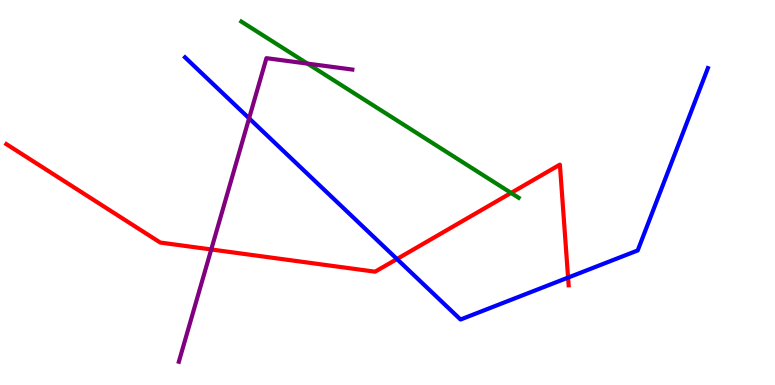[{'lines': ['blue', 'red'], 'intersections': [{'x': 5.12, 'y': 3.27}, {'x': 7.33, 'y': 2.79}]}, {'lines': ['green', 'red'], 'intersections': [{'x': 6.59, 'y': 4.99}]}, {'lines': ['purple', 'red'], 'intersections': [{'x': 2.73, 'y': 3.52}]}, {'lines': ['blue', 'green'], 'intersections': []}, {'lines': ['blue', 'purple'], 'intersections': [{'x': 3.21, 'y': 6.93}]}, {'lines': ['green', 'purple'], 'intersections': [{'x': 3.97, 'y': 8.35}]}]